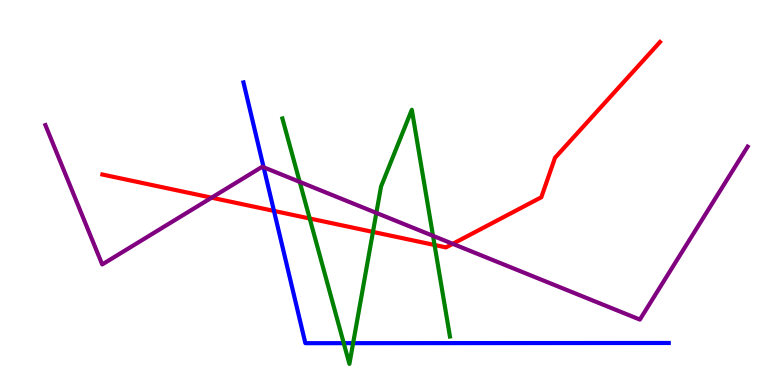[{'lines': ['blue', 'red'], 'intersections': [{'x': 3.54, 'y': 4.52}]}, {'lines': ['green', 'red'], 'intersections': [{'x': 4.0, 'y': 4.32}, {'x': 4.81, 'y': 3.98}, {'x': 5.61, 'y': 3.64}]}, {'lines': ['purple', 'red'], 'intersections': [{'x': 2.73, 'y': 4.87}, {'x': 5.84, 'y': 3.67}]}, {'lines': ['blue', 'green'], 'intersections': [{'x': 4.44, 'y': 1.09}, {'x': 4.56, 'y': 1.09}]}, {'lines': ['blue', 'purple'], 'intersections': [{'x': 3.4, 'y': 5.66}]}, {'lines': ['green', 'purple'], 'intersections': [{'x': 3.87, 'y': 5.28}, {'x': 4.86, 'y': 4.47}, {'x': 5.59, 'y': 3.87}]}]